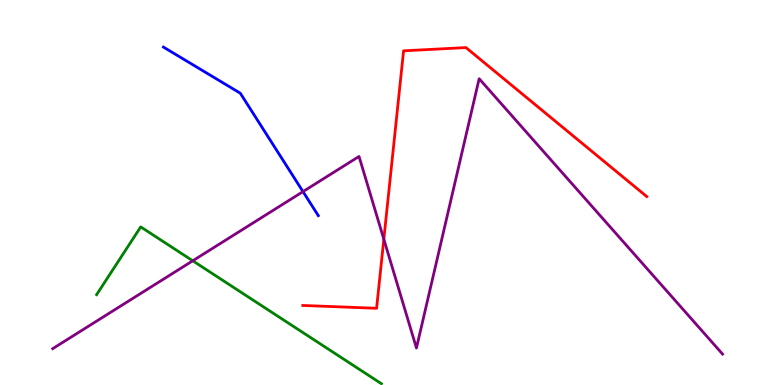[{'lines': ['blue', 'red'], 'intersections': []}, {'lines': ['green', 'red'], 'intersections': []}, {'lines': ['purple', 'red'], 'intersections': [{'x': 4.95, 'y': 3.79}]}, {'lines': ['blue', 'green'], 'intersections': []}, {'lines': ['blue', 'purple'], 'intersections': [{'x': 3.91, 'y': 5.02}]}, {'lines': ['green', 'purple'], 'intersections': [{'x': 2.49, 'y': 3.23}]}]